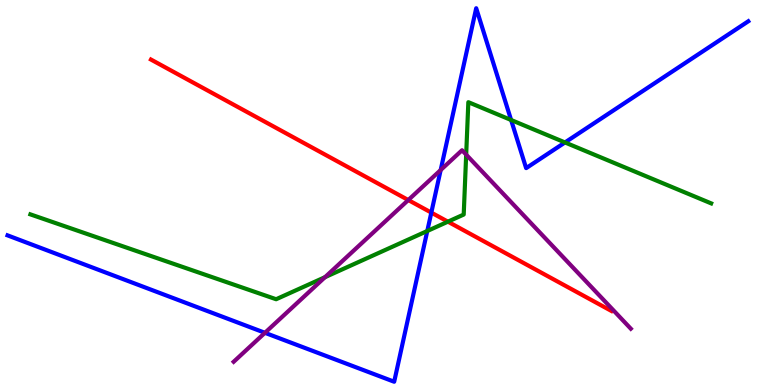[{'lines': ['blue', 'red'], 'intersections': [{'x': 5.57, 'y': 4.48}]}, {'lines': ['green', 'red'], 'intersections': [{'x': 5.78, 'y': 4.24}]}, {'lines': ['purple', 'red'], 'intersections': [{'x': 5.27, 'y': 4.8}]}, {'lines': ['blue', 'green'], 'intersections': [{'x': 5.51, 'y': 4.0}, {'x': 6.59, 'y': 6.88}, {'x': 7.29, 'y': 6.3}]}, {'lines': ['blue', 'purple'], 'intersections': [{'x': 3.42, 'y': 1.36}, {'x': 5.69, 'y': 5.58}]}, {'lines': ['green', 'purple'], 'intersections': [{'x': 4.19, 'y': 2.8}, {'x': 6.02, 'y': 5.98}]}]